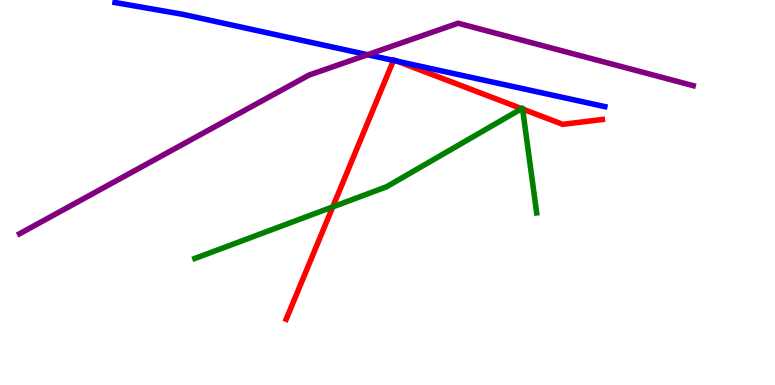[{'lines': ['blue', 'red'], 'intersections': [{'x': 5.08, 'y': 8.43}, {'x': 5.13, 'y': 8.41}]}, {'lines': ['green', 'red'], 'intersections': [{'x': 4.29, 'y': 4.63}, {'x': 6.73, 'y': 7.18}, {'x': 6.74, 'y': 7.17}]}, {'lines': ['purple', 'red'], 'intersections': []}, {'lines': ['blue', 'green'], 'intersections': []}, {'lines': ['blue', 'purple'], 'intersections': [{'x': 4.74, 'y': 8.58}]}, {'lines': ['green', 'purple'], 'intersections': []}]